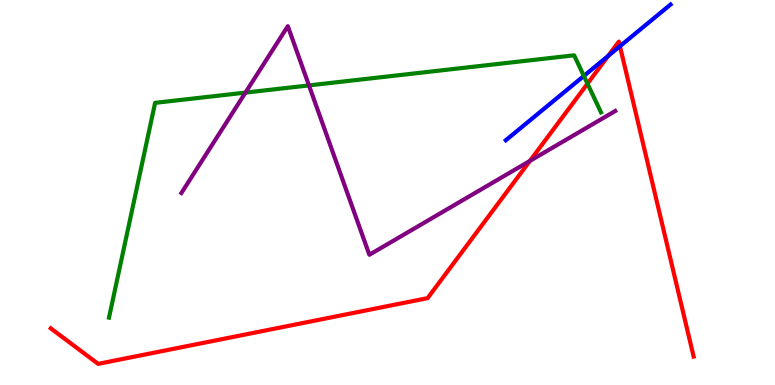[{'lines': ['blue', 'red'], 'intersections': [{'x': 7.85, 'y': 8.55}, {'x': 8.0, 'y': 8.8}]}, {'lines': ['green', 'red'], 'intersections': [{'x': 7.58, 'y': 7.83}]}, {'lines': ['purple', 'red'], 'intersections': [{'x': 6.84, 'y': 5.82}]}, {'lines': ['blue', 'green'], 'intersections': [{'x': 7.53, 'y': 8.03}]}, {'lines': ['blue', 'purple'], 'intersections': []}, {'lines': ['green', 'purple'], 'intersections': [{'x': 3.17, 'y': 7.59}, {'x': 3.99, 'y': 7.78}]}]